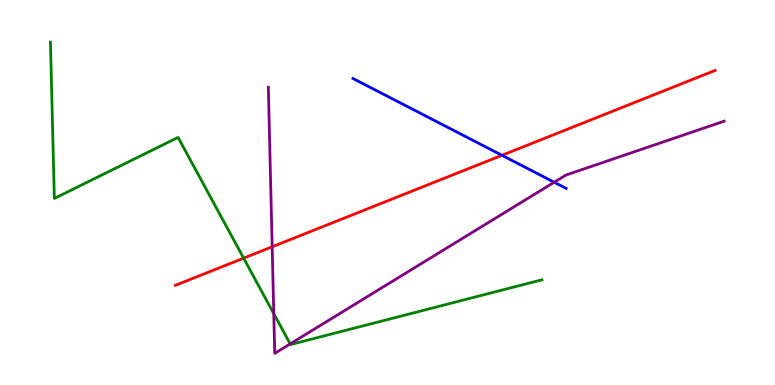[{'lines': ['blue', 'red'], 'intersections': [{'x': 6.48, 'y': 5.97}]}, {'lines': ['green', 'red'], 'intersections': [{'x': 3.14, 'y': 3.29}]}, {'lines': ['purple', 'red'], 'intersections': [{'x': 3.51, 'y': 3.59}]}, {'lines': ['blue', 'green'], 'intersections': []}, {'lines': ['blue', 'purple'], 'intersections': [{'x': 7.15, 'y': 5.27}]}, {'lines': ['green', 'purple'], 'intersections': [{'x': 3.53, 'y': 1.85}, {'x': 3.74, 'y': 1.07}]}]